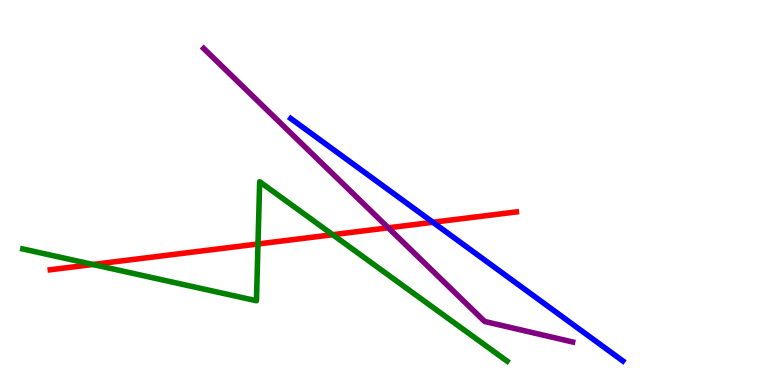[{'lines': ['blue', 'red'], 'intersections': [{'x': 5.59, 'y': 4.23}]}, {'lines': ['green', 'red'], 'intersections': [{'x': 1.2, 'y': 3.13}, {'x': 3.33, 'y': 3.66}, {'x': 4.29, 'y': 3.9}]}, {'lines': ['purple', 'red'], 'intersections': [{'x': 5.01, 'y': 4.08}]}, {'lines': ['blue', 'green'], 'intersections': []}, {'lines': ['blue', 'purple'], 'intersections': []}, {'lines': ['green', 'purple'], 'intersections': []}]